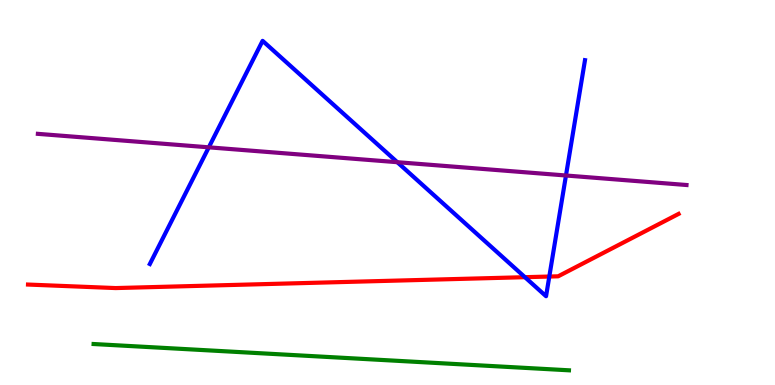[{'lines': ['blue', 'red'], 'intersections': [{'x': 6.77, 'y': 2.8}, {'x': 7.09, 'y': 2.82}]}, {'lines': ['green', 'red'], 'intersections': []}, {'lines': ['purple', 'red'], 'intersections': []}, {'lines': ['blue', 'green'], 'intersections': []}, {'lines': ['blue', 'purple'], 'intersections': [{'x': 2.69, 'y': 6.17}, {'x': 5.13, 'y': 5.79}, {'x': 7.3, 'y': 5.44}]}, {'lines': ['green', 'purple'], 'intersections': []}]